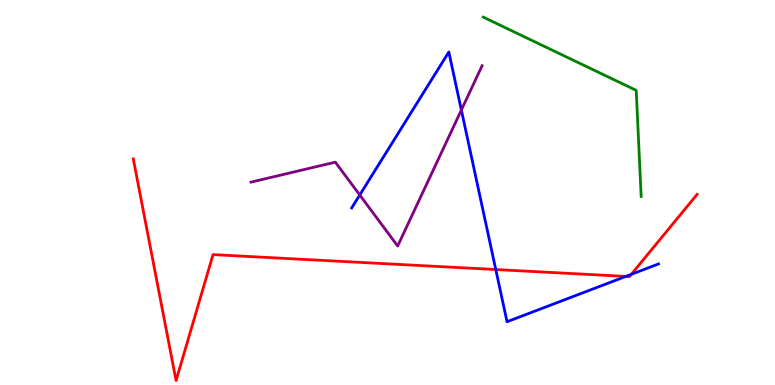[{'lines': ['blue', 'red'], 'intersections': [{'x': 6.4, 'y': 3.0}, {'x': 8.08, 'y': 2.82}, {'x': 8.15, 'y': 2.87}]}, {'lines': ['green', 'red'], 'intersections': []}, {'lines': ['purple', 'red'], 'intersections': []}, {'lines': ['blue', 'green'], 'intersections': []}, {'lines': ['blue', 'purple'], 'intersections': [{'x': 4.64, 'y': 4.94}, {'x': 5.95, 'y': 7.14}]}, {'lines': ['green', 'purple'], 'intersections': []}]